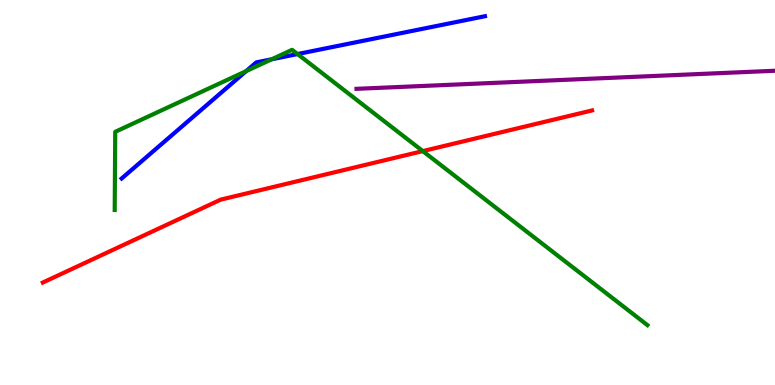[{'lines': ['blue', 'red'], 'intersections': []}, {'lines': ['green', 'red'], 'intersections': [{'x': 5.46, 'y': 6.08}]}, {'lines': ['purple', 'red'], 'intersections': []}, {'lines': ['blue', 'green'], 'intersections': [{'x': 3.18, 'y': 8.15}, {'x': 3.51, 'y': 8.46}, {'x': 3.84, 'y': 8.6}]}, {'lines': ['blue', 'purple'], 'intersections': []}, {'lines': ['green', 'purple'], 'intersections': []}]